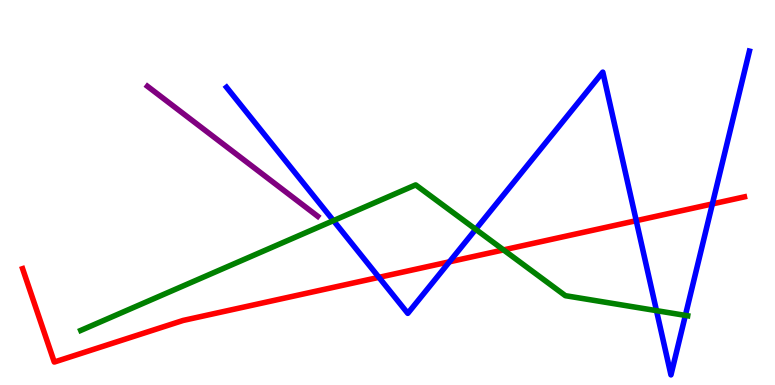[{'lines': ['blue', 'red'], 'intersections': [{'x': 4.89, 'y': 2.8}, {'x': 5.8, 'y': 3.2}, {'x': 8.21, 'y': 4.27}, {'x': 9.19, 'y': 4.7}]}, {'lines': ['green', 'red'], 'intersections': [{'x': 6.5, 'y': 3.51}]}, {'lines': ['purple', 'red'], 'intersections': []}, {'lines': ['blue', 'green'], 'intersections': [{'x': 4.3, 'y': 4.27}, {'x': 6.14, 'y': 4.04}, {'x': 8.47, 'y': 1.93}, {'x': 8.84, 'y': 1.81}]}, {'lines': ['blue', 'purple'], 'intersections': []}, {'lines': ['green', 'purple'], 'intersections': []}]